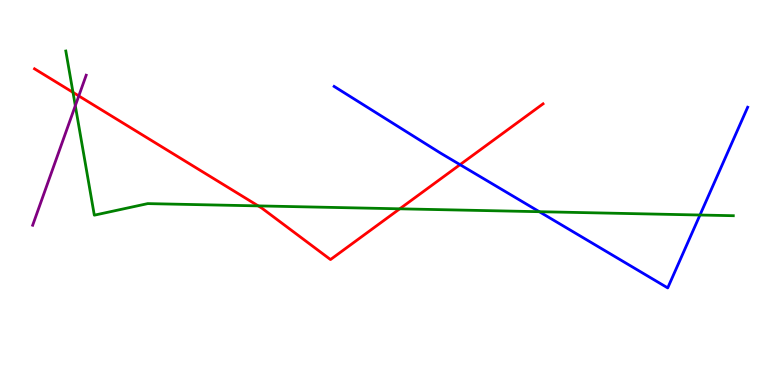[{'lines': ['blue', 'red'], 'intersections': [{'x': 5.94, 'y': 5.72}]}, {'lines': ['green', 'red'], 'intersections': [{'x': 0.942, 'y': 7.6}, {'x': 3.33, 'y': 4.65}, {'x': 5.16, 'y': 4.58}]}, {'lines': ['purple', 'red'], 'intersections': [{'x': 1.02, 'y': 7.51}]}, {'lines': ['blue', 'green'], 'intersections': [{'x': 6.96, 'y': 4.5}, {'x': 9.03, 'y': 4.42}]}, {'lines': ['blue', 'purple'], 'intersections': []}, {'lines': ['green', 'purple'], 'intersections': [{'x': 0.972, 'y': 7.25}]}]